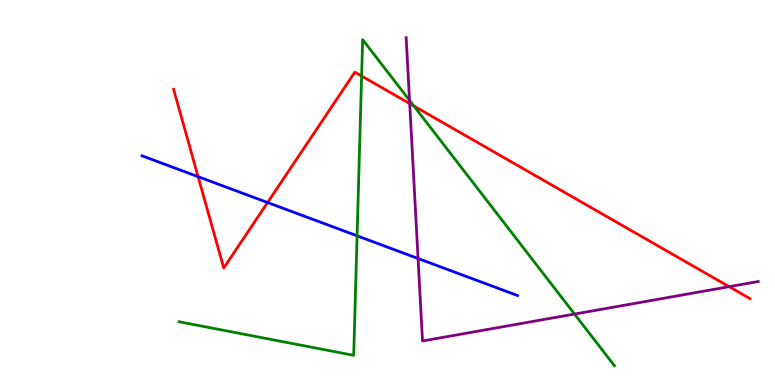[{'lines': ['blue', 'red'], 'intersections': [{'x': 2.56, 'y': 5.41}, {'x': 3.45, 'y': 4.74}]}, {'lines': ['green', 'red'], 'intersections': [{'x': 4.67, 'y': 8.03}, {'x': 5.34, 'y': 7.25}]}, {'lines': ['purple', 'red'], 'intersections': [{'x': 5.29, 'y': 7.31}, {'x': 9.41, 'y': 2.55}]}, {'lines': ['blue', 'green'], 'intersections': [{'x': 4.61, 'y': 3.87}]}, {'lines': ['blue', 'purple'], 'intersections': [{'x': 5.39, 'y': 3.29}]}, {'lines': ['green', 'purple'], 'intersections': [{'x': 5.28, 'y': 7.39}, {'x': 7.41, 'y': 1.84}]}]